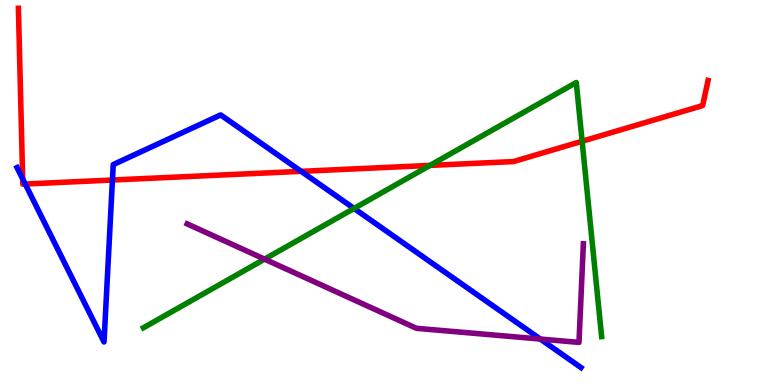[{'lines': ['blue', 'red'], 'intersections': [{'x': 0.293, 'y': 5.35}, {'x': 0.326, 'y': 5.22}, {'x': 1.45, 'y': 5.32}, {'x': 3.89, 'y': 5.55}]}, {'lines': ['green', 'red'], 'intersections': [{'x': 5.55, 'y': 5.7}, {'x': 7.51, 'y': 6.33}]}, {'lines': ['purple', 'red'], 'intersections': []}, {'lines': ['blue', 'green'], 'intersections': [{'x': 4.57, 'y': 4.59}]}, {'lines': ['blue', 'purple'], 'intersections': [{'x': 6.97, 'y': 1.19}]}, {'lines': ['green', 'purple'], 'intersections': [{'x': 3.41, 'y': 3.27}]}]